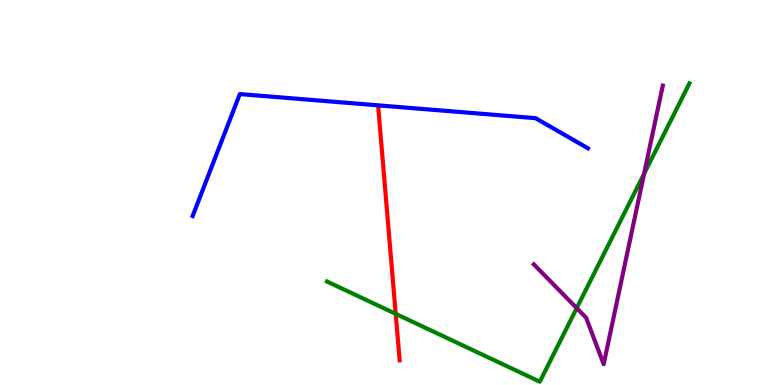[{'lines': ['blue', 'red'], 'intersections': []}, {'lines': ['green', 'red'], 'intersections': [{'x': 5.11, 'y': 1.85}]}, {'lines': ['purple', 'red'], 'intersections': []}, {'lines': ['blue', 'green'], 'intersections': []}, {'lines': ['blue', 'purple'], 'intersections': []}, {'lines': ['green', 'purple'], 'intersections': [{'x': 7.44, 'y': 2.0}, {'x': 8.31, 'y': 5.49}]}]